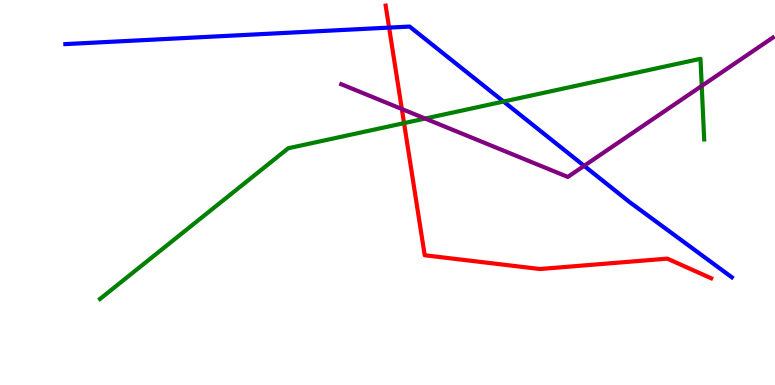[{'lines': ['blue', 'red'], 'intersections': [{'x': 5.02, 'y': 9.28}]}, {'lines': ['green', 'red'], 'intersections': [{'x': 5.21, 'y': 6.8}]}, {'lines': ['purple', 'red'], 'intersections': [{'x': 5.18, 'y': 7.17}]}, {'lines': ['blue', 'green'], 'intersections': [{'x': 6.5, 'y': 7.36}]}, {'lines': ['blue', 'purple'], 'intersections': [{'x': 7.54, 'y': 5.69}]}, {'lines': ['green', 'purple'], 'intersections': [{'x': 5.49, 'y': 6.92}, {'x': 9.05, 'y': 7.77}]}]